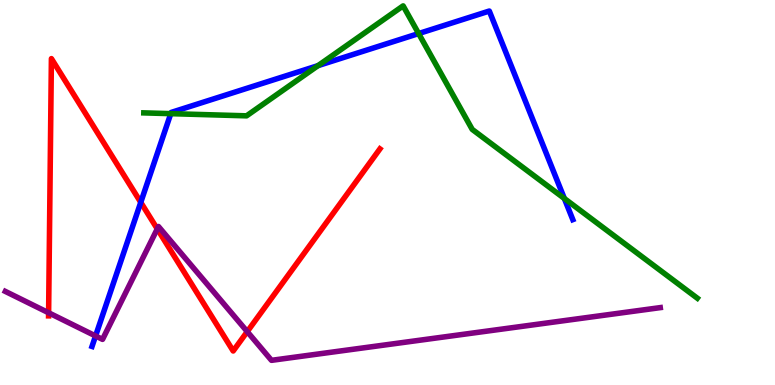[{'lines': ['blue', 'red'], 'intersections': [{'x': 1.82, 'y': 4.74}]}, {'lines': ['green', 'red'], 'intersections': []}, {'lines': ['purple', 'red'], 'intersections': [{'x': 0.627, 'y': 1.88}, {'x': 2.03, 'y': 4.05}, {'x': 3.19, 'y': 1.39}]}, {'lines': ['blue', 'green'], 'intersections': [{'x': 2.2, 'y': 7.05}, {'x': 4.1, 'y': 8.3}, {'x': 5.4, 'y': 9.13}, {'x': 7.28, 'y': 4.84}]}, {'lines': ['blue', 'purple'], 'intersections': [{'x': 1.23, 'y': 1.27}]}, {'lines': ['green', 'purple'], 'intersections': []}]